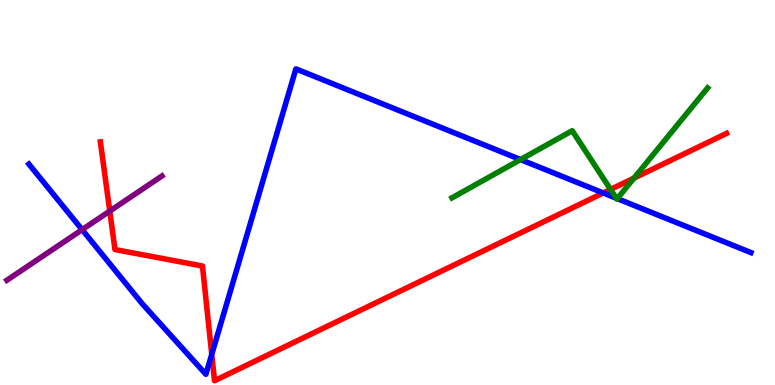[{'lines': ['blue', 'red'], 'intersections': [{'x': 2.73, 'y': 0.796}, {'x': 7.78, 'y': 4.99}]}, {'lines': ['green', 'red'], 'intersections': [{'x': 7.88, 'y': 5.08}, {'x': 8.18, 'y': 5.37}]}, {'lines': ['purple', 'red'], 'intersections': [{'x': 1.42, 'y': 4.52}]}, {'lines': ['blue', 'green'], 'intersections': [{'x': 6.72, 'y': 5.86}, {'x': 7.95, 'y': 4.85}, {'x': 7.96, 'y': 4.84}]}, {'lines': ['blue', 'purple'], 'intersections': [{'x': 1.06, 'y': 4.03}]}, {'lines': ['green', 'purple'], 'intersections': []}]